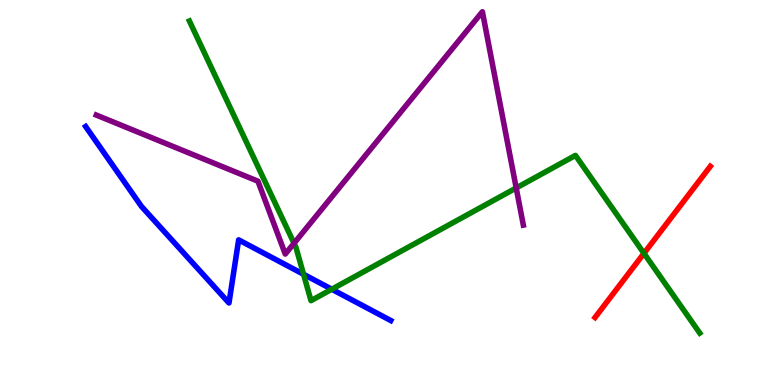[{'lines': ['blue', 'red'], 'intersections': []}, {'lines': ['green', 'red'], 'intersections': [{'x': 8.31, 'y': 3.42}]}, {'lines': ['purple', 'red'], 'intersections': []}, {'lines': ['blue', 'green'], 'intersections': [{'x': 3.92, 'y': 2.88}, {'x': 4.28, 'y': 2.49}]}, {'lines': ['blue', 'purple'], 'intersections': []}, {'lines': ['green', 'purple'], 'intersections': [{'x': 3.79, 'y': 3.68}, {'x': 6.66, 'y': 5.12}]}]